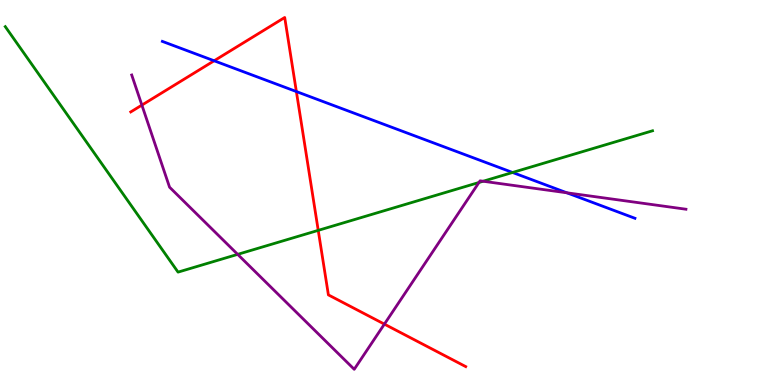[{'lines': ['blue', 'red'], 'intersections': [{'x': 2.76, 'y': 8.42}, {'x': 3.82, 'y': 7.62}]}, {'lines': ['green', 'red'], 'intersections': [{'x': 4.11, 'y': 4.02}]}, {'lines': ['purple', 'red'], 'intersections': [{'x': 1.83, 'y': 7.27}, {'x': 4.96, 'y': 1.58}]}, {'lines': ['blue', 'green'], 'intersections': [{'x': 6.61, 'y': 5.52}]}, {'lines': ['blue', 'purple'], 'intersections': [{'x': 7.31, 'y': 4.99}]}, {'lines': ['green', 'purple'], 'intersections': [{'x': 3.07, 'y': 3.39}, {'x': 6.18, 'y': 5.26}, {'x': 6.23, 'y': 5.29}]}]